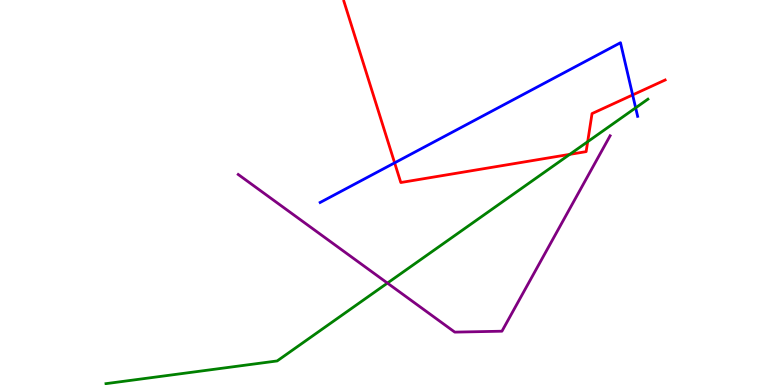[{'lines': ['blue', 'red'], 'intersections': [{'x': 5.09, 'y': 5.77}, {'x': 8.16, 'y': 7.53}]}, {'lines': ['green', 'red'], 'intersections': [{'x': 7.35, 'y': 5.99}, {'x': 7.58, 'y': 6.32}]}, {'lines': ['purple', 'red'], 'intersections': []}, {'lines': ['blue', 'green'], 'intersections': [{'x': 8.2, 'y': 7.2}]}, {'lines': ['blue', 'purple'], 'intersections': []}, {'lines': ['green', 'purple'], 'intersections': [{'x': 5.0, 'y': 2.65}]}]